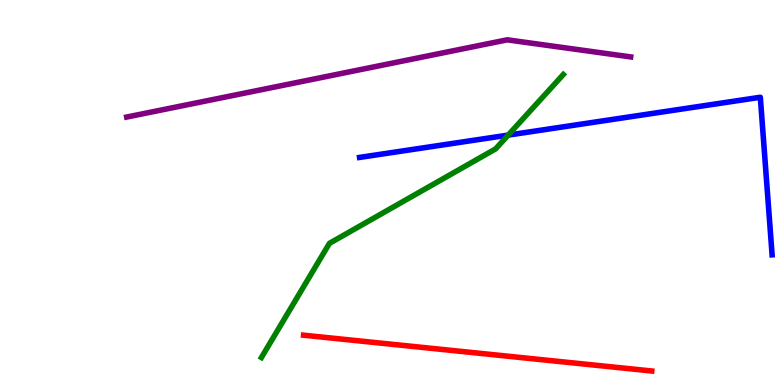[{'lines': ['blue', 'red'], 'intersections': []}, {'lines': ['green', 'red'], 'intersections': []}, {'lines': ['purple', 'red'], 'intersections': []}, {'lines': ['blue', 'green'], 'intersections': [{'x': 6.56, 'y': 6.49}]}, {'lines': ['blue', 'purple'], 'intersections': []}, {'lines': ['green', 'purple'], 'intersections': []}]